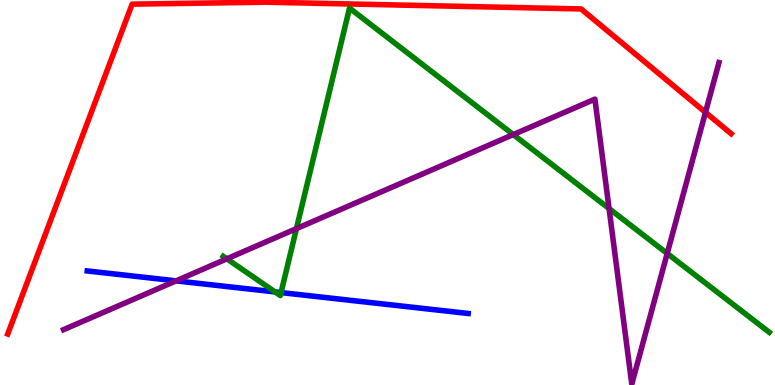[{'lines': ['blue', 'red'], 'intersections': []}, {'lines': ['green', 'red'], 'intersections': []}, {'lines': ['purple', 'red'], 'intersections': [{'x': 9.1, 'y': 7.08}]}, {'lines': ['blue', 'green'], 'intersections': [{'x': 3.55, 'y': 2.42}, {'x': 3.63, 'y': 2.4}]}, {'lines': ['blue', 'purple'], 'intersections': [{'x': 2.27, 'y': 2.71}]}, {'lines': ['green', 'purple'], 'intersections': [{'x': 2.93, 'y': 3.28}, {'x': 3.82, 'y': 4.06}, {'x': 6.62, 'y': 6.5}, {'x': 7.86, 'y': 4.58}, {'x': 8.61, 'y': 3.42}]}]